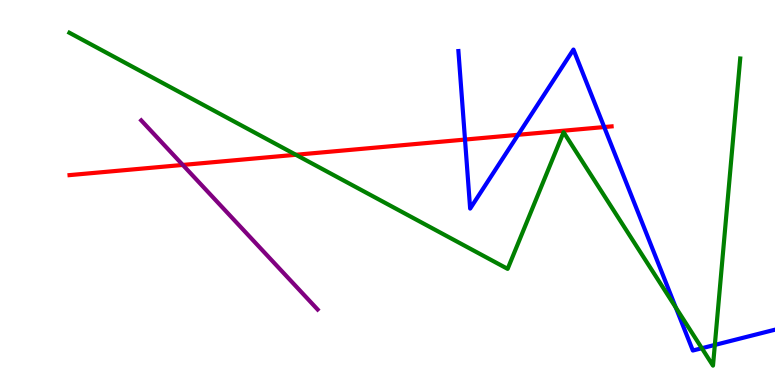[{'lines': ['blue', 'red'], 'intersections': [{'x': 6.0, 'y': 6.37}, {'x': 6.69, 'y': 6.5}, {'x': 7.8, 'y': 6.7}]}, {'lines': ['green', 'red'], 'intersections': [{'x': 3.82, 'y': 5.98}]}, {'lines': ['purple', 'red'], 'intersections': [{'x': 2.36, 'y': 5.72}]}, {'lines': ['blue', 'green'], 'intersections': [{'x': 8.72, 'y': 2.01}, {'x': 9.06, 'y': 0.955}, {'x': 9.22, 'y': 1.04}]}, {'lines': ['blue', 'purple'], 'intersections': []}, {'lines': ['green', 'purple'], 'intersections': []}]